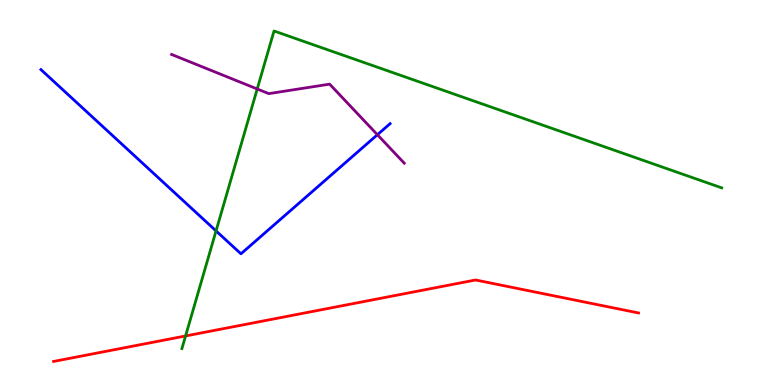[{'lines': ['blue', 'red'], 'intersections': []}, {'lines': ['green', 'red'], 'intersections': [{'x': 2.39, 'y': 1.27}]}, {'lines': ['purple', 'red'], 'intersections': []}, {'lines': ['blue', 'green'], 'intersections': [{'x': 2.79, 'y': 4.0}]}, {'lines': ['blue', 'purple'], 'intersections': [{'x': 4.87, 'y': 6.5}]}, {'lines': ['green', 'purple'], 'intersections': [{'x': 3.32, 'y': 7.69}]}]